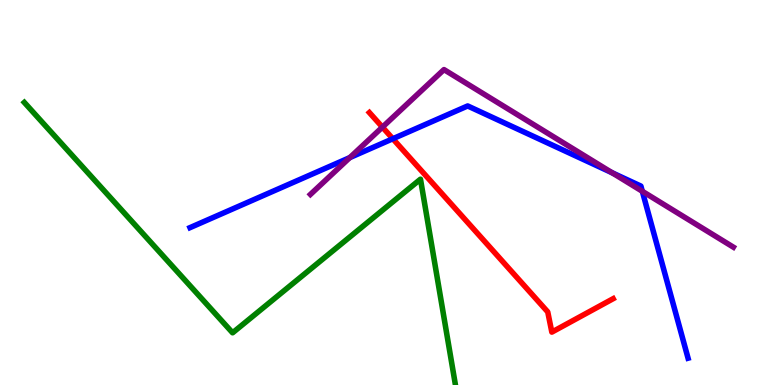[{'lines': ['blue', 'red'], 'intersections': [{'x': 5.07, 'y': 6.4}]}, {'lines': ['green', 'red'], 'intersections': []}, {'lines': ['purple', 'red'], 'intersections': [{'x': 4.93, 'y': 6.7}]}, {'lines': ['blue', 'green'], 'intersections': []}, {'lines': ['blue', 'purple'], 'intersections': [{'x': 4.51, 'y': 5.91}, {'x': 7.9, 'y': 5.51}, {'x': 8.29, 'y': 5.03}]}, {'lines': ['green', 'purple'], 'intersections': []}]